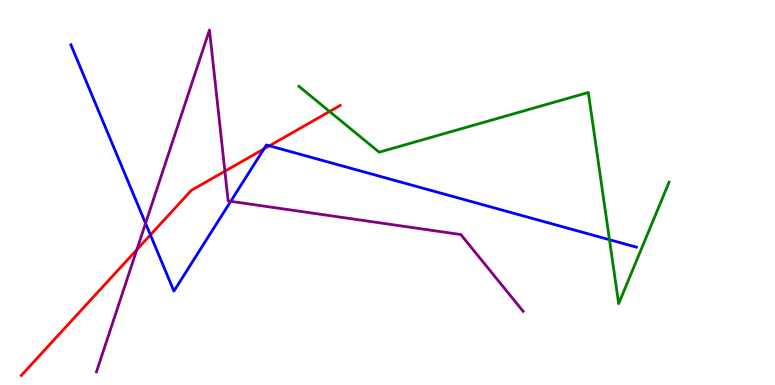[{'lines': ['blue', 'red'], 'intersections': [{'x': 1.94, 'y': 3.9}, {'x': 3.4, 'y': 6.13}, {'x': 3.48, 'y': 6.21}]}, {'lines': ['green', 'red'], 'intersections': [{'x': 4.25, 'y': 7.1}]}, {'lines': ['purple', 'red'], 'intersections': [{'x': 1.77, 'y': 3.52}, {'x': 2.9, 'y': 5.55}]}, {'lines': ['blue', 'green'], 'intersections': [{'x': 7.86, 'y': 3.77}]}, {'lines': ['blue', 'purple'], 'intersections': [{'x': 1.88, 'y': 4.2}, {'x': 2.98, 'y': 4.77}]}, {'lines': ['green', 'purple'], 'intersections': []}]